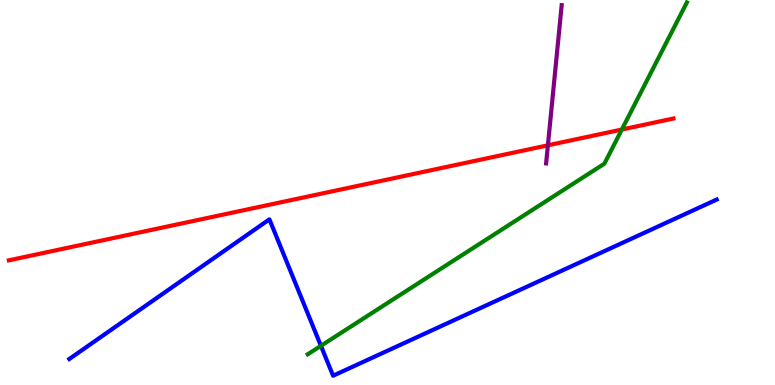[{'lines': ['blue', 'red'], 'intersections': []}, {'lines': ['green', 'red'], 'intersections': [{'x': 8.02, 'y': 6.64}]}, {'lines': ['purple', 'red'], 'intersections': [{'x': 7.07, 'y': 6.23}]}, {'lines': ['blue', 'green'], 'intersections': [{'x': 4.14, 'y': 1.02}]}, {'lines': ['blue', 'purple'], 'intersections': []}, {'lines': ['green', 'purple'], 'intersections': []}]